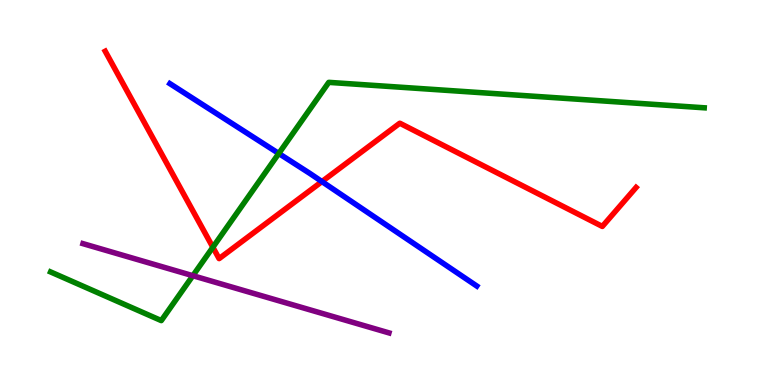[{'lines': ['blue', 'red'], 'intersections': [{'x': 4.15, 'y': 5.28}]}, {'lines': ['green', 'red'], 'intersections': [{'x': 2.75, 'y': 3.58}]}, {'lines': ['purple', 'red'], 'intersections': []}, {'lines': ['blue', 'green'], 'intersections': [{'x': 3.6, 'y': 6.01}]}, {'lines': ['blue', 'purple'], 'intersections': []}, {'lines': ['green', 'purple'], 'intersections': [{'x': 2.49, 'y': 2.84}]}]